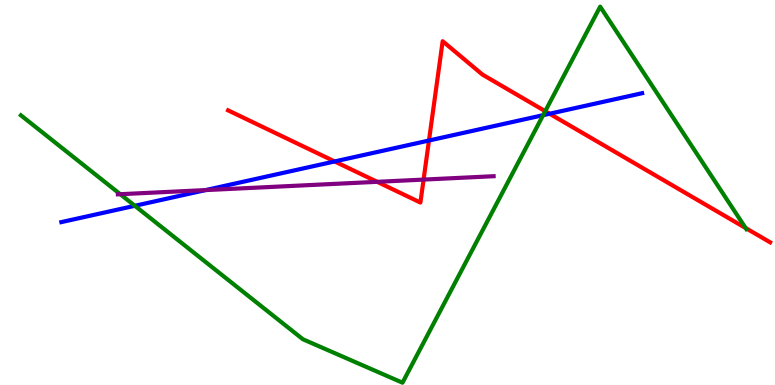[{'lines': ['blue', 'red'], 'intersections': [{'x': 4.32, 'y': 5.81}, {'x': 5.54, 'y': 6.35}, {'x': 7.09, 'y': 7.05}]}, {'lines': ['green', 'red'], 'intersections': [{'x': 7.04, 'y': 7.11}, {'x': 9.62, 'y': 4.08}]}, {'lines': ['purple', 'red'], 'intersections': [{'x': 4.87, 'y': 5.28}, {'x': 5.47, 'y': 5.34}]}, {'lines': ['blue', 'green'], 'intersections': [{'x': 1.74, 'y': 4.65}, {'x': 7.01, 'y': 7.01}]}, {'lines': ['blue', 'purple'], 'intersections': [{'x': 2.65, 'y': 5.06}]}, {'lines': ['green', 'purple'], 'intersections': [{'x': 1.55, 'y': 4.96}]}]